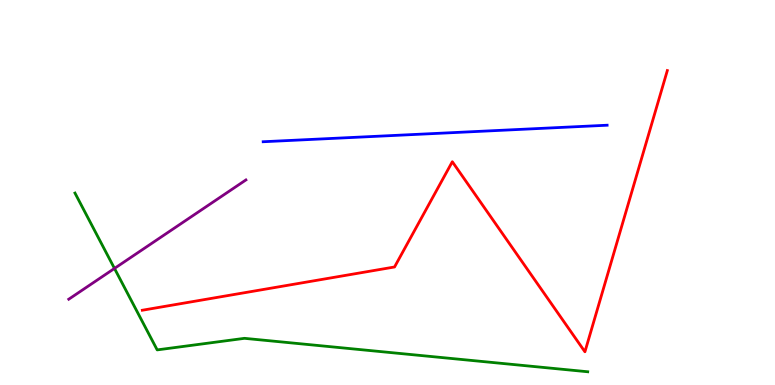[{'lines': ['blue', 'red'], 'intersections': []}, {'lines': ['green', 'red'], 'intersections': []}, {'lines': ['purple', 'red'], 'intersections': []}, {'lines': ['blue', 'green'], 'intersections': []}, {'lines': ['blue', 'purple'], 'intersections': []}, {'lines': ['green', 'purple'], 'intersections': [{'x': 1.48, 'y': 3.03}]}]